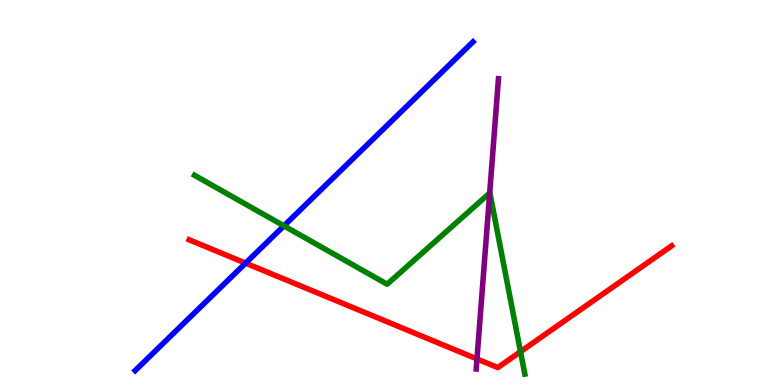[{'lines': ['blue', 'red'], 'intersections': [{'x': 3.17, 'y': 3.17}]}, {'lines': ['green', 'red'], 'intersections': [{'x': 6.72, 'y': 0.866}]}, {'lines': ['purple', 'red'], 'intersections': [{'x': 6.15, 'y': 0.677}]}, {'lines': ['blue', 'green'], 'intersections': [{'x': 3.66, 'y': 4.13}]}, {'lines': ['blue', 'purple'], 'intersections': []}, {'lines': ['green', 'purple'], 'intersections': [{'x': 6.32, 'y': 4.99}]}]